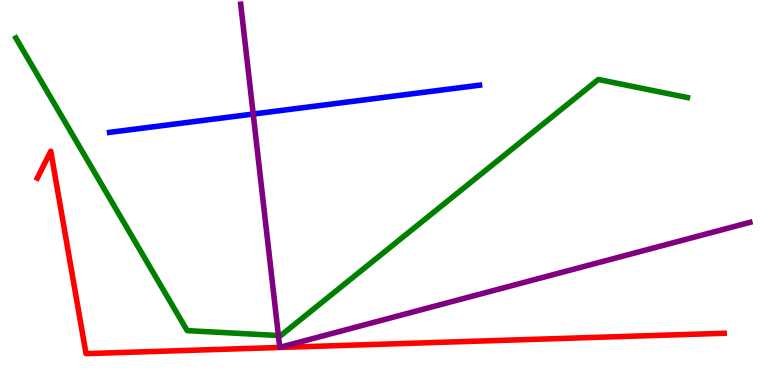[{'lines': ['blue', 'red'], 'intersections': []}, {'lines': ['green', 'red'], 'intersections': []}, {'lines': ['purple', 'red'], 'intersections': []}, {'lines': ['blue', 'green'], 'intersections': []}, {'lines': ['blue', 'purple'], 'intersections': [{'x': 3.27, 'y': 7.04}]}, {'lines': ['green', 'purple'], 'intersections': [{'x': 3.59, 'y': 1.29}]}]